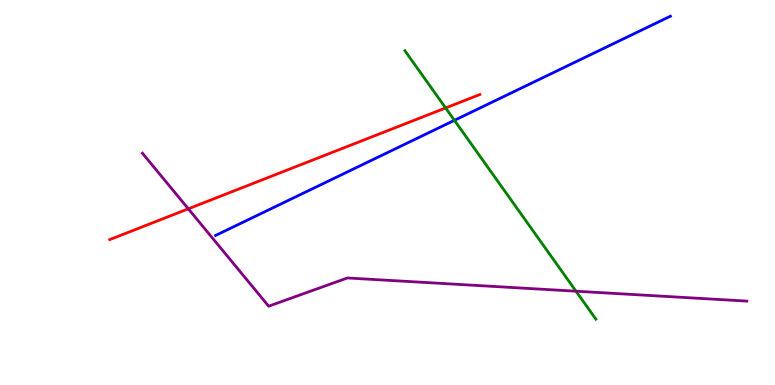[{'lines': ['blue', 'red'], 'intersections': []}, {'lines': ['green', 'red'], 'intersections': [{'x': 5.75, 'y': 7.2}]}, {'lines': ['purple', 'red'], 'intersections': [{'x': 2.43, 'y': 4.58}]}, {'lines': ['blue', 'green'], 'intersections': [{'x': 5.86, 'y': 6.87}]}, {'lines': ['blue', 'purple'], 'intersections': []}, {'lines': ['green', 'purple'], 'intersections': [{'x': 7.43, 'y': 2.44}]}]